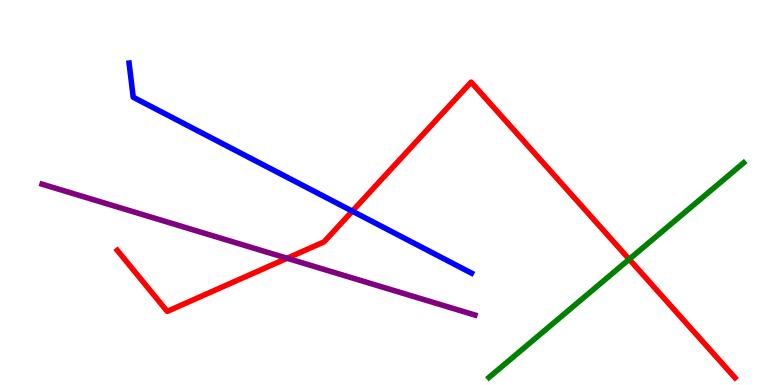[{'lines': ['blue', 'red'], 'intersections': [{'x': 4.55, 'y': 4.52}]}, {'lines': ['green', 'red'], 'intersections': [{'x': 8.12, 'y': 3.27}]}, {'lines': ['purple', 'red'], 'intersections': [{'x': 3.7, 'y': 3.29}]}, {'lines': ['blue', 'green'], 'intersections': []}, {'lines': ['blue', 'purple'], 'intersections': []}, {'lines': ['green', 'purple'], 'intersections': []}]